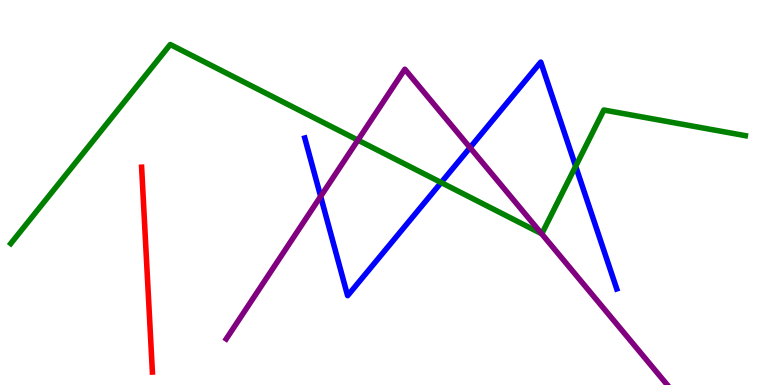[{'lines': ['blue', 'red'], 'intersections': []}, {'lines': ['green', 'red'], 'intersections': []}, {'lines': ['purple', 'red'], 'intersections': []}, {'lines': ['blue', 'green'], 'intersections': [{'x': 5.69, 'y': 5.26}, {'x': 7.43, 'y': 5.68}]}, {'lines': ['blue', 'purple'], 'intersections': [{'x': 4.14, 'y': 4.9}, {'x': 6.06, 'y': 6.17}]}, {'lines': ['green', 'purple'], 'intersections': [{'x': 4.62, 'y': 6.36}, {'x': 6.99, 'y': 3.93}]}]